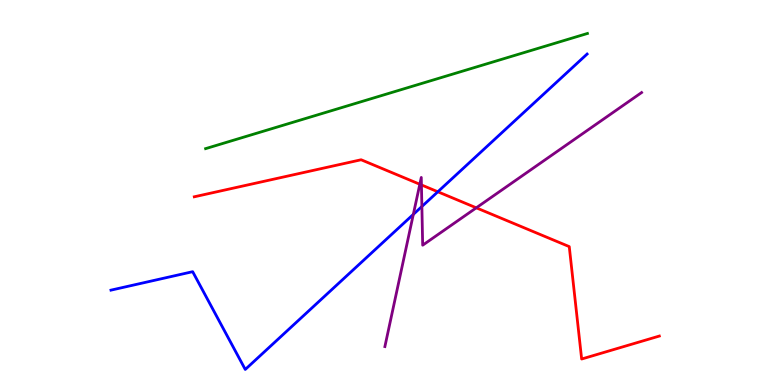[{'lines': ['blue', 'red'], 'intersections': [{'x': 5.65, 'y': 5.02}]}, {'lines': ['green', 'red'], 'intersections': []}, {'lines': ['purple', 'red'], 'intersections': [{'x': 5.42, 'y': 5.21}, {'x': 5.44, 'y': 5.2}, {'x': 6.15, 'y': 4.6}]}, {'lines': ['blue', 'green'], 'intersections': []}, {'lines': ['blue', 'purple'], 'intersections': [{'x': 5.33, 'y': 4.43}, {'x': 5.44, 'y': 4.64}]}, {'lines': ['green', 'purple'], 'intersections': []}]